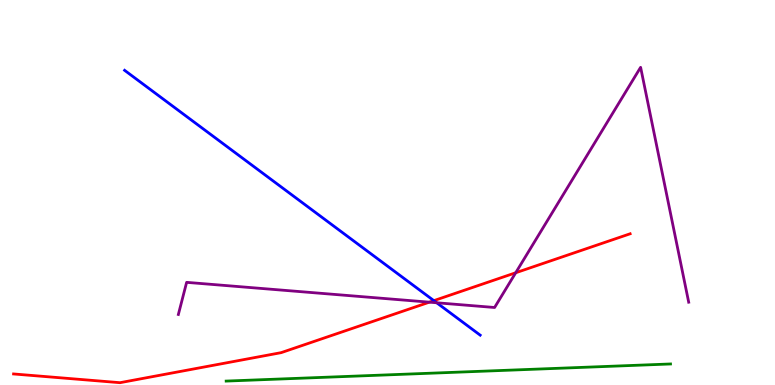[{'lines': ['blue', 'red'], 'intersections': [{'x': 5.6, 'y': 2.19}]}, {'lines': ['green', 'red'], 'intersections': []}, {'lines': ['purple', 'red'], 'intersections': [{'x': 5.54, 'y': 2.15}, {'x': 6.65, 'y': 2.92}]}, {'lines': ['blue', 'green'], 'intersections': []}, {'lines': ['blue', 'purple'], 'intersections': [{'x': 5.64, 'y': 2.14}]}, {'lines': ['green', 'purple'], 'intersections': []}]